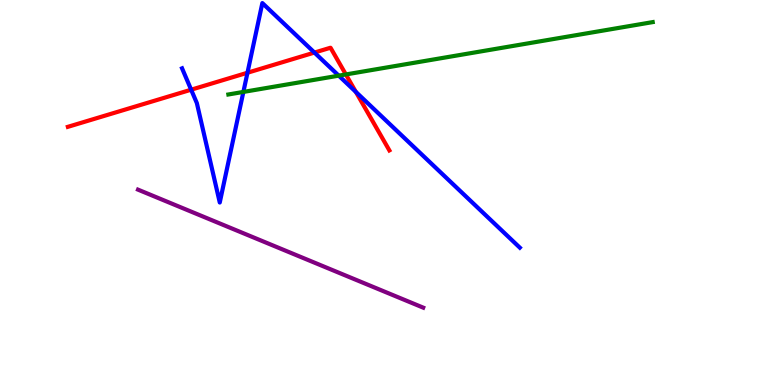[{'lines': ['blue', 'red'], 'intersections': [{'x': 2.47, 'y': 7.67}, {'x': 3.19, 'y': 8.11}, {'x': 4.06, 'y': 8.63}, {'x': 4.59, 'y': 7.61}]}, {'lines': ['green', 'red'], 'intersections': [{'x': 4.46, 'y': 8.07}]}, {'lines': ['purple', 'red'], 'intersections': []}, {'lines': ['blue', 'green'], 'intersections': [{'x': 3.14, 'y': 7.61}, {'x': 4.37, 'y': 8.03}]}, {'lines': ['blue', 'purple'], 'intersections': []}, {'lines': ['green', 'purple'], 'intersections': []}]